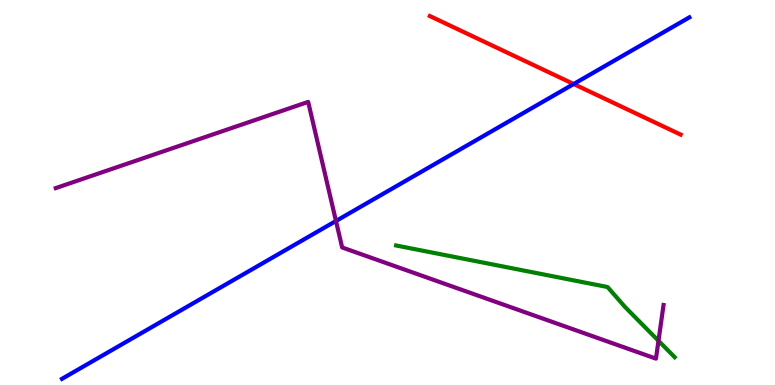[{'lines': ['blue', 'red'], 'intersections': [{'x': 7.4, 'y': 7.82}]}, {'lines': ['green', 'red'], 'intersections': []}, {'lines': ['purple', 'red'], 'intersections': []}, {'lines': ['blue', 'green'], 'intersections': []}, {'lines': ['blue', 'purple'], 'intersections': [{'x': 4.34, 'y': 4.26}]}, {'lines': ['green', 'purple'], 'intersections': [{'x': 8.5, 'y': 1.15}]}]